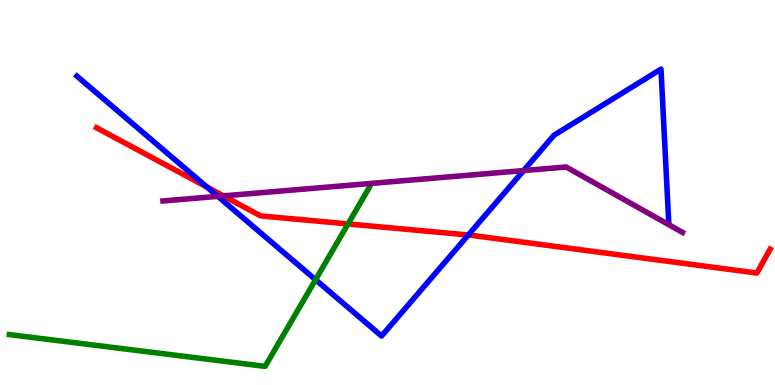[{'lines': ['blue', 'red'], 'intersections': [{'x': 2.67, 'y': 5.14}, {'x': 6.04, 'y': 3.9}]}, {'lines': ['green', 'red'], 'intersections': [{'x': 4.49, 'y': 4.18}]}, {'lines': ['purple', 'red'], 'intersections': [{'x': 2.88, 'y': 4.91}]}, {'lines': ['blue', 'green'], 'intersections': [{'x': 4.07, 'y': 2.73}]}, {'lines': ['blue', 'purple'], 'intersections': [{'x': 2.81, 'y': 4.9}, {'x': 6.76, 'y': 5.57}]}, {'lines': ['green', 'purple'], 'intersections': []}]